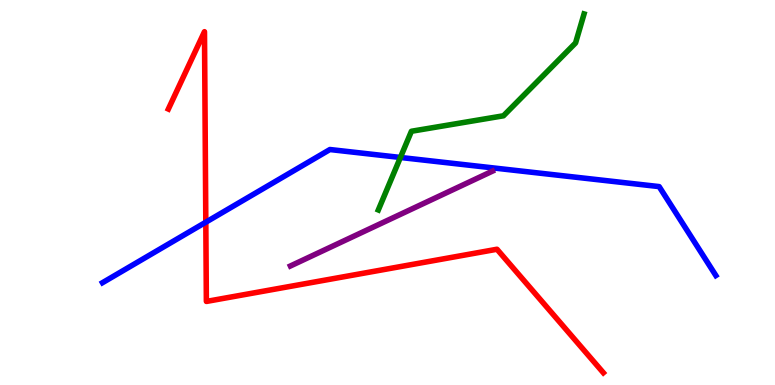[{'lines': ['blue', 'red'], 'intersections': [{'x': 2.66, 'y': 4.23}]}, {'lines': ['green', 'red'], 'intersections': []}, {'lines': ['purple', 'red'], 'intersections': []}, {'lines': ['blue', 'green'], 'intersections': [{'x': 5.17, 'y': 5.91}]}, {'lines': ['blue', 'purple'], 'intersections': []}, {'lines': ['green', 'purple'], 'intersections': []}]